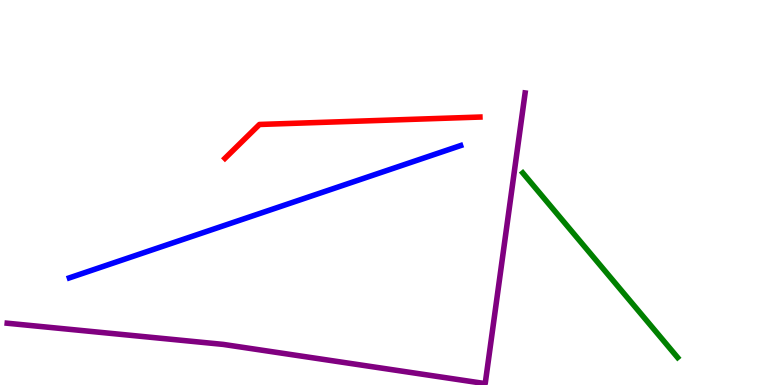[{'lines': ['blue', 'red'], 'intersections': []}, {'lines': ['green', 'red'], 'intersections': []}, {'lines': ['purple', 'red'], 'intersections': []}, {'lines': ['blue', 'green'], 'intersections': []}, {'lines': ['blue', 'purple'], 'intersections': []}, {'lines': ['green', 'purple'], 'intersections': []}]